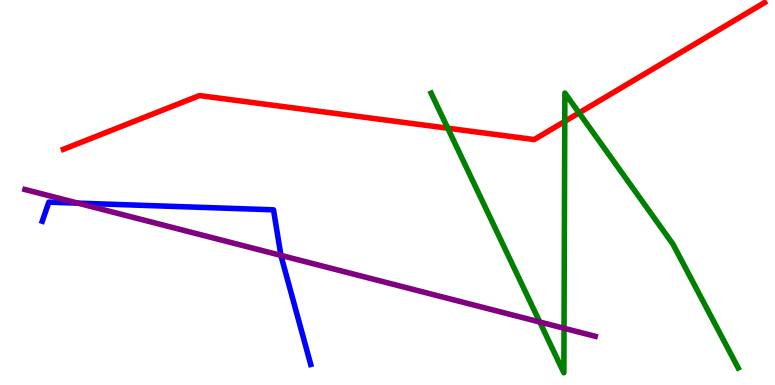[{'lines': ['blue', 'red'], 'intersections': []}, {'lines': ['green', 'red'], 'intersections': [{'x': 5.78, 'y': 6.67}, {'x': 7.29, 'y': 6.85}, {'x': 7.47, 'y': 7.07}]}, {'lines': ['purple', 'red'], 'intersections': []}, {'lines': ['blue', 'green'], 'intersections': []}, {'lines': ['blue', 'purple'], 'intersections': [{'x': 1.01, 'y': 4.72}, {'x': 3.62, 'y': 3.37}]}, {'lines': ['green', 'purple'], 'intersections': [{'x': 6.96, 'y': 1.64}, {'x': 7.28, 'y': 1.47}]}]